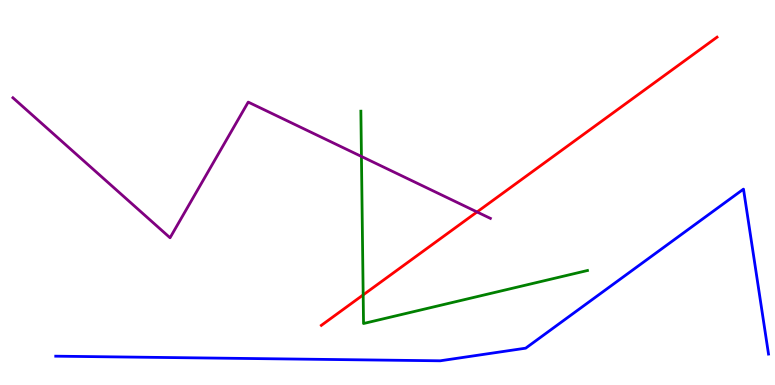[{'lines': ['blue', 'red'], 'intersections': []}, {'lines': ['green', 'red'], 'intersections': [{'x': 4.69, 'y': 2.34}]}, {'lines': ['purple', 'red'], 'intersections': [{'x': 6.16, 'y': 4.49}]}, {'lines': ['blue', 'green'], 'intersections': []}, {'lines': ['blue', 'purple'], 'intersections': []}, {'lines': ['green', 'purple'], 'intersections': [{'x': 4.66, 'y': 5.94}]}]